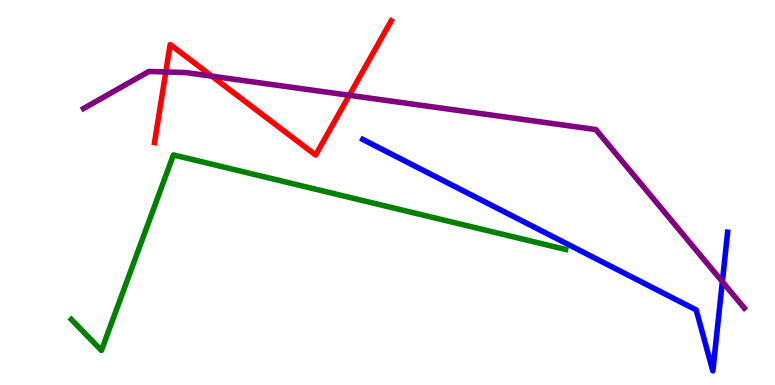[{'lines': ['blue', 'red'], 'intersections': []}, {'lines': ['green', 'red'], 'intersections': []}, {'lines': ['purple', 'red'], 'intersections': [{'x': 2.14, 'y': 8.13}, {'x': 2.73, 'y': 8.02}, {'x': 4.51, 'y': 7.52}]}, {'lines': ['blue', 'green'], 'intersections': []}, {'lines': ['blue', 'purple'], 'intersections': [{'x': 9.32, 'y': 2.68}]}, {'lines': ['green', 'purple'], 'intersections': []}]